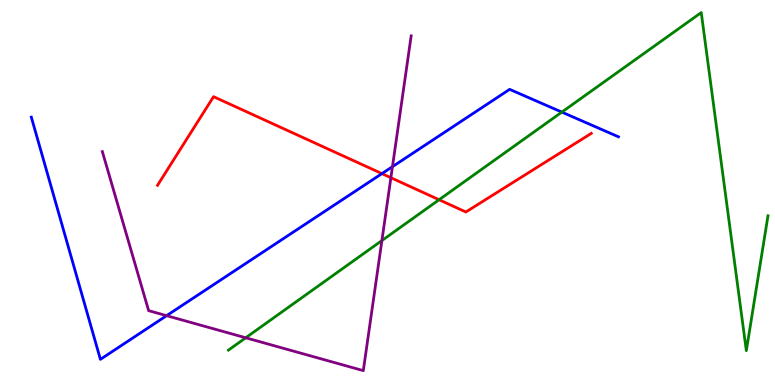[{'lines': ['blue', 'red'], 'intersections': [{'x': 4.93, 'y': 5.49}]}, {'lines': ['green', 'red'], 'intersections': [{'x': 5.67, 'y': 4.81}]}, {'lines': ['purple', 'red'], 'intersections': [{'x': 5.04, 'y': 5.38}]}, {'lines': ['blue', 'green'], 'intersections': [{'x': 7.25, 'y': 7.09}]}, {'lines': ['blue', 'purple'], 'intersections': [{'x': 2.15, 'y': 1.8}, {'x': 5.06, 'y': 5.67}]}, {'lines': ['green', 'purple'], 'intersections': [{'x': 3.17, 'y': 1.23}, {'x': 4.93, 'y': 3.75}]}]